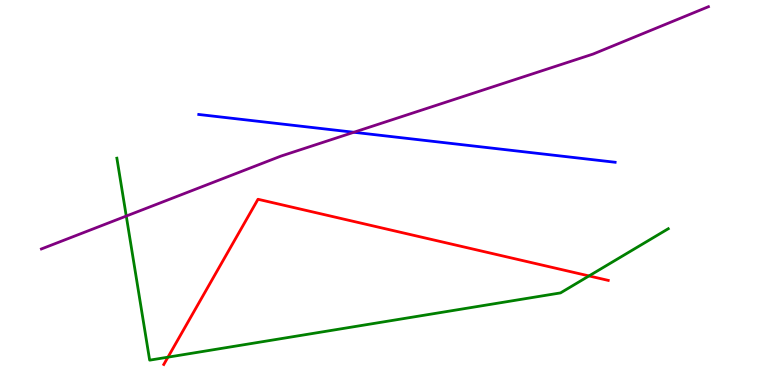[{'lines': ['blue', 'red'], 'intersections': []}, {'lines': ['green', 'red'], 'intersections': [{'x': 2.17, 'y': 0.723}, {'x': 7.6, 'y': 2.83}]}, {'lines': ['purple', 'red'], 'intersections': []}, {'lines': ['blue', 'green'], 'intersections': []}, {'lines': ['blue', 'purple'], 'intersections': [{'x': 4.57, 'y': 6.56}]}, {'lines': ['green', 'purple'], 'intersections': [{'x': 1.63, 'y': 4.39}]}]